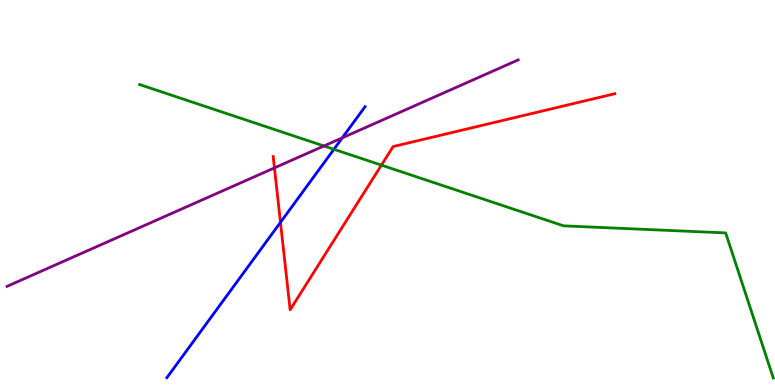[{'lines': ['blue', 'red'], 'intersections': [{'x': 3.62, 'y': 4.22}]}, {'lines': ['green', 'red'], 'intersections': [{'x': 4.92, 'y': 5.71}]}, {'lines': ['purple', 'red'], 'intersections': [{'x': 3.54, 'y': 5.64}]}, {'lines': ['blue', 'green'], 'intersections': [{'x': 4.31, 'y': 6.12}]}, {'lines': ['blue', 'purple'], 'intersections': [{'x': 4.42, 'y': 6.42}]}, {'lines': ['green', 'purple'], 'intersections': [{'x': 4.18, 'y': 6.21}]}]